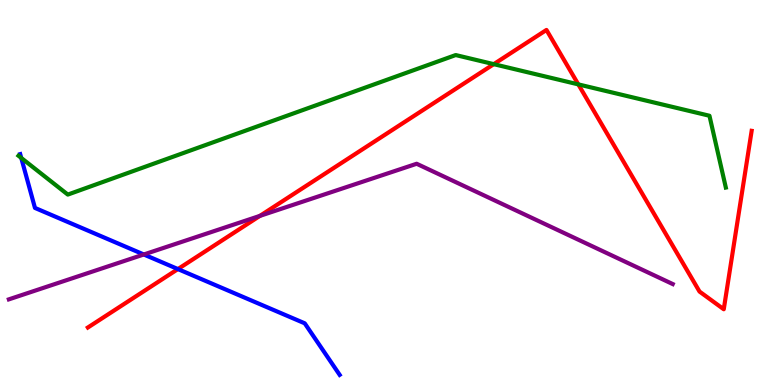[{'lines': ['blue', 'red'], 'intersections': [{'x': 2.3, 'y': 3.01}]}, {'lines': ['green', 'red'], 'intersections': [{'x': 6.37, 'y': 8.33}, {'x': 7.46, 'y': 7.81}]}, {'lines': ['purple', 'red'], 'intersections': [{'x': 3.35, 'y': 4.39}]}, {'lines': ['blue', 'green'], 'intersections': [{'x': 0.274, 'y': 5.9}]}, {'lines': ['blue', 'purple'], 'intersections': [{'x': 1.86, 'y': 3.39}]}, {'lines': ['green', 'purple'], 'intersections': []}]